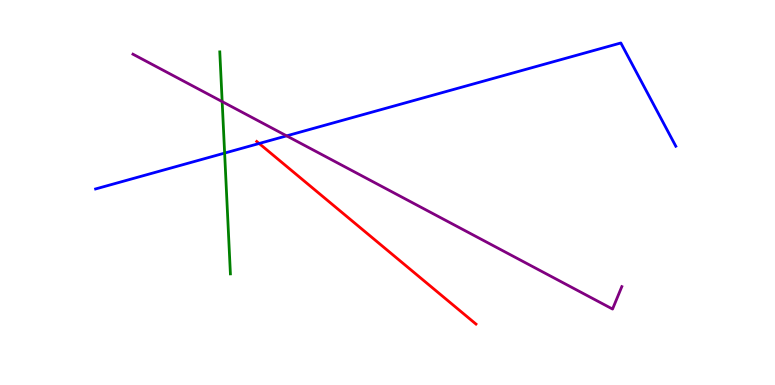[{'lines': ['blue', 'red'], 'intersections': [{'x': 3.34, 'y': 6.27}]}, {'lines': ['green', 'red'], 'intersections': []}, {'lines': ['purple', 'red'], 'intersections': []}, {'lines': ['blue', 'green'], 'intersections': [{'x': 2.9, 'y': 6.02}]}, {'lines': ['blue', 'purple'], 'intersections': [{'x': 3.7, 'y': 6.47}]}, {'lines': ['green', 'purple'], 'intersections': [{'x': 2.87, 'y': 7.36}]}]